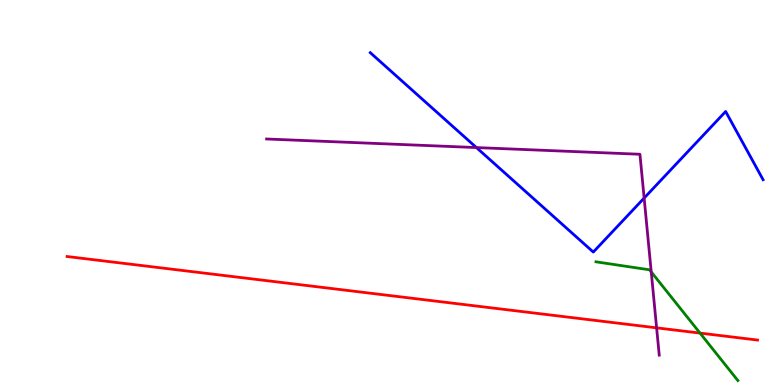[{'lines': ['blue', 'red'], 'intersections': []}, {'lines': ['green', 'red'], 'intersections': [{'x': 9.03, 'y': 1.35}]}, {'lines': ['purple', 'red'], 'intersections': [{'x': 8.47, 'y': 1.48}]}, {'lines': ['blue', 'green'], 'intersections': []}, {'lines': ['blue', 'purple'], 'intersections': [{'x': 6.15, 'y': 6.17}, {'x': 8.31, 'y': 4.86}]}, {'lines': ['green', 'purple'], 'intersections': [{'x': 8.4, 'y': 2.94}]}]